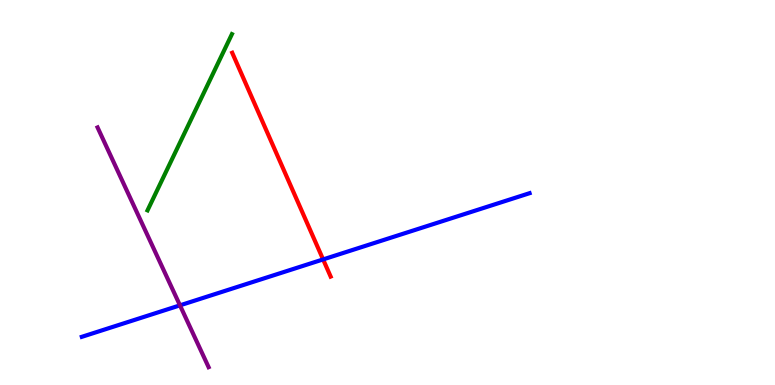[{'lines': ['blue', 'red'], 'intersections': [{'x': 4.17, 'y': 3.26}]}, {'lines': ['green', 'red'], 'intersections': []}, {'lines': ['purple', 'red'], 'intersections': []}, {'lines': ['blue', 'green'], 'intersections': []}, {'lines': ['blue', 'purple'], 'intersections': [{'x': 2.32, 'y': 2.07}]}, {'lines': ['green', 'purple'], 'intersections': []}]